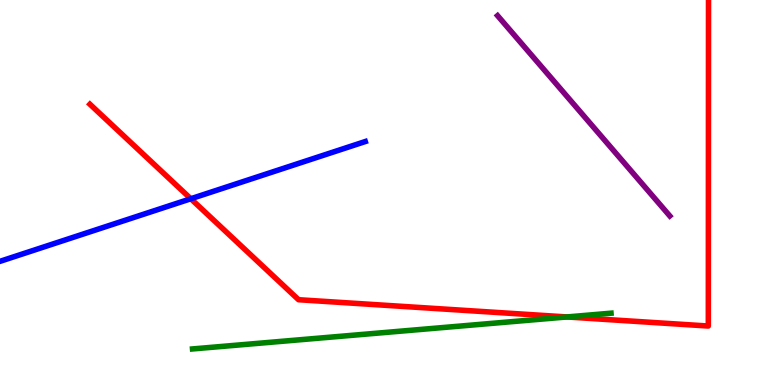[{'lines': ['blue', 'red'], 'intersections': [{'x': 2.46, 'y': 4.84}]}, {'lines': ['green', 'red'], 'intersections': [{'x': 7.32, 'y': 1.77}]}, {'lines': ['purple', 'red'], 'intersections': []}, {'lines': ['blue', 'green'], 'intersections': []}, {'lines': ['blue', 'purple'], 'intersections': []}, {'lines': ['green', 'purple'], 'intersections': []}]